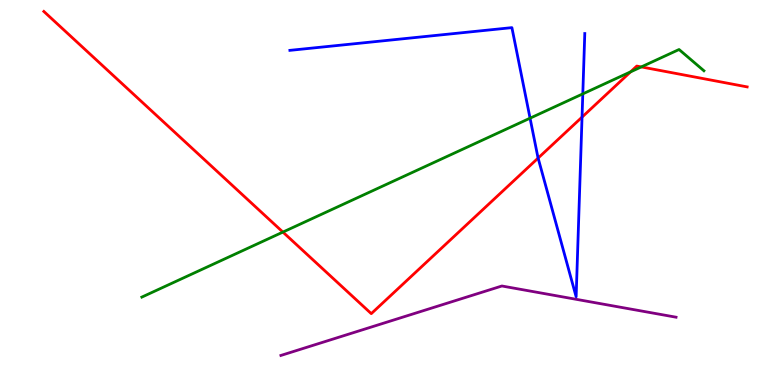[{'lines': ['blue', 'red'], 'intersections': [{'x': 6.94, 'y': 5.89}, {'x': 7.51, 'y': 6.96}]}, {'lines': ['green', 'red'], 'intersections': [{'x': 3.65, 'y': 3.97}, {'x': 8.14, 'y': 8.13}, {'x': 8.27, 'y': 8.26}]}, {'lines': ['purple', 'red'], 'intersections': []}, {'lines': ['blue', 'green'], 'intersections': [{'x': 6.84, 'y': 6.93}, {'x': 7.52, 'y': 7.56}]}, {'lines': ['blue', 'purple'], 'intersections': []}, {'lines': ['green', 'purple'], 'intersections': []}]